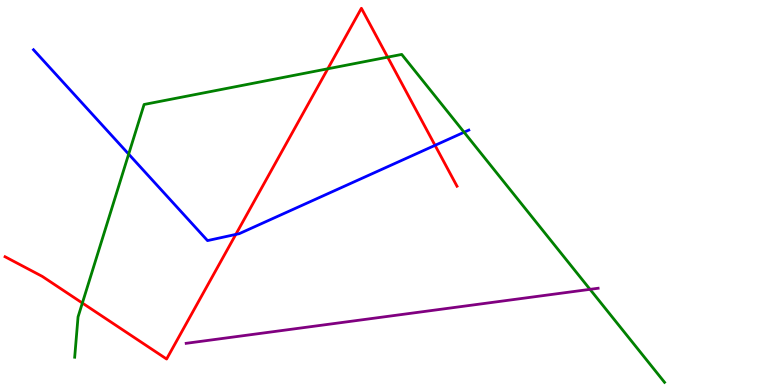[{'lines': ['blue', 'red'], 'intersections': [{'x': 3.04, 'y': 3.91}, {'x': 5.61, 'y': 6.22}]}, {'lines': ['green', 'red'], 'intersections': [{'x': 1.06, 'y': 2.13}, {'x': 4.23, 'y': 8.21}, {'x': 5.0, 'y': 8.52}]}, {'lines': ['purple', 'red'], 'intersections': []}, {'lines': ['blue', 'green'], 'intersections': [{'x': 1.66, 'y': 6.0}, {'x': 5.99, 'y': 6.57}]}, {'lines': ['blue', 'purple'], 'intersections': []}, {'lines': ['green', 'purple'], 'intersections': [{'x': 7.61, 'y': 2.48}]}]